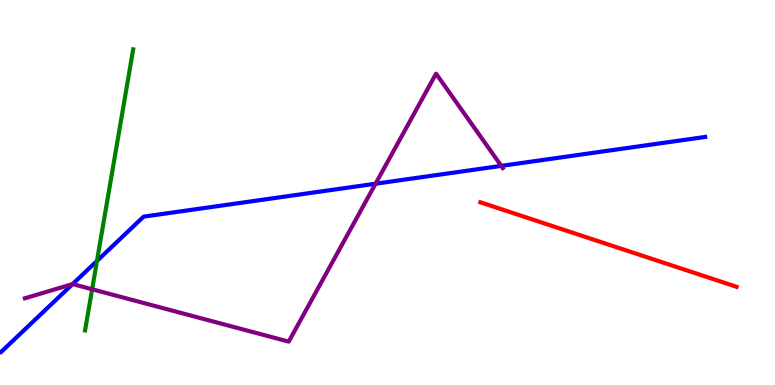[{'lines': ['blue', 'red'], 'intersections': []}, {'lines': ['green', 'red'], 'intersections': []}, {'lines': ['purple', 'red'], 'intersections': []}, {'lines': ['blue', 'green'], 'intersections': [{'x': 1.25, 'y': 3.22}]}, {'lines': ['blue', 'purple'], 'intersections': [{'x': 0.937, 'y': 2.62}, {'x': 4.85, 'y': 5.23}, {'x': 6.47, 'y': 5.69}]}, {'lines': ['green', 'purple'], 'intersections': [{'x': 1.19, 'y': 2.49}]}]